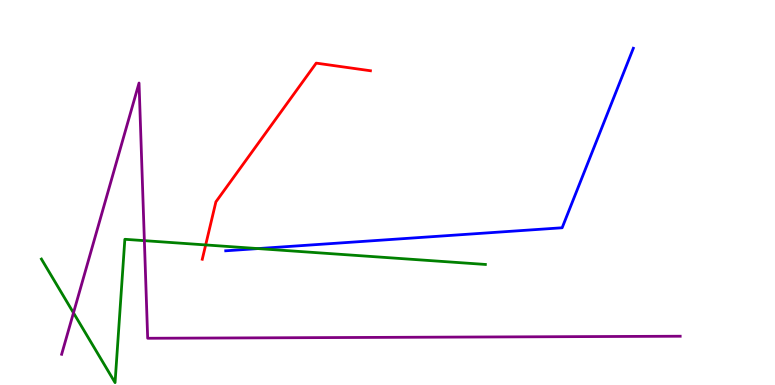[{'lines': ['blue', 'red'], 'intersections': []}, {'lines': ['green', 'red'], 'intersections': [{'x': 2.65, 'y': 3.64}]}, {'lines': ['purple', 'red'], 'intersections': []}, {'lines': ['blue', 'green'], 'intersections': [{'x': 3.33, 'y': 3.54}]}, {'lines': ['blue', 'purple'], 'intersections': []}, {'lines': ['green', 'purple'], 'intersections': [{'x': 0.948, 'y': 1.87}, {'x': 1.86, 'y': 3.75}]}]